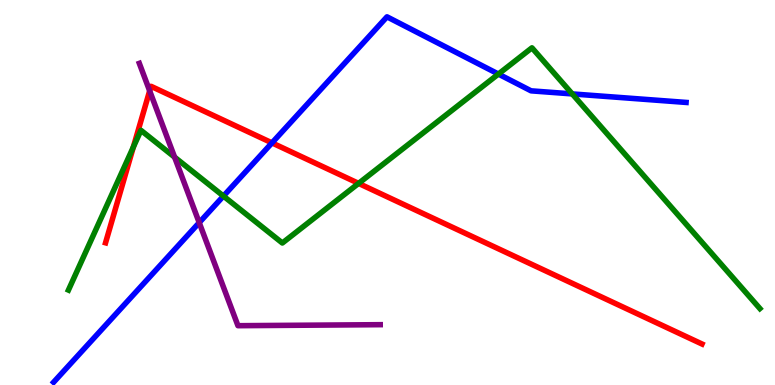[{'lines': ['blue', 'red'], 'intersections': [{'x': 3.51, 'y': 6.29}]}, {'lines': ['green', 'red'], 'intersections': [{'x': 1.72, 'y': 6.18}, {'x': 4.63, 'y': 5.24}]}, {'lines': ['purple', 'red'], 'intersections': [{'x': 1.93, 'y': 7.64}]}, {'lines': ['blue', 'green'], 'intersections': [{'x': 2.88, 'y': 4.91}, {'x': 6.43, 'y': 8.08}, {'x': 7.38, 'y': 7.56}]}, {'lines': ['blue', 'purple'], 'intersections': [{'x': 2.57, 'y': 4.22}]}, {'lines': ['green', 'purple'], 'intersections': [{'x': 2.25, 'y': 5.92}]}]